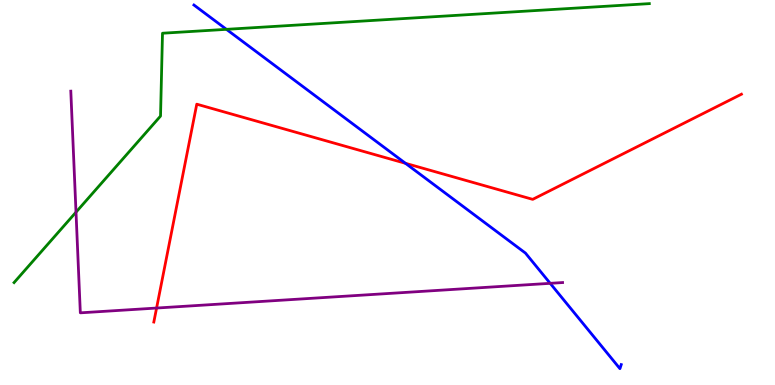[{'lines': ['blue', 'red'], 'intersections': [{'x': 5.23, 'y': 5.76}]}, {'lines': ['green', 'red'], 'intersections': []}, {'lines': ['purple', 'red'], 'intersections': [{'x': 2.02, 'y': 2.0}]}, {'lines': ['blue', 'green'], 'intersections': [{'x': 2.92, 'y': 9.24}]}, {'lines': ['blue', 'purple'], 'intersections': [{'x': 7.1, 'y': 2.64}]}, {'lines': ['green', 'purple'], 'intersections': [{'x': 0.981, 'y': 4.49}]}]